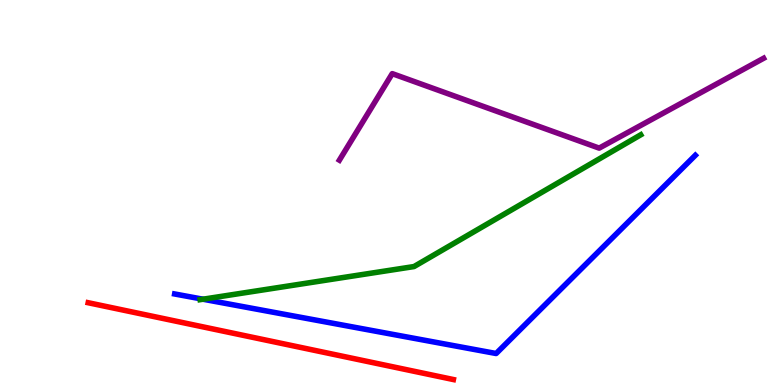[{'lines': ['blue', 'red'], 'intersections': []}, {'lines': ['green', 'red'], 'intersections': []}, {'lines': ['purple', 'red'], 'intersections': []}, {'lines': ['blue', 'green'], 'intersections': [{'x': 2.62, 'y': 2.23}]}, {'lines': ['blue', 'purple'], 'intersections': []}, {'lines': ['green', 'purple'], 'intersections': []}]